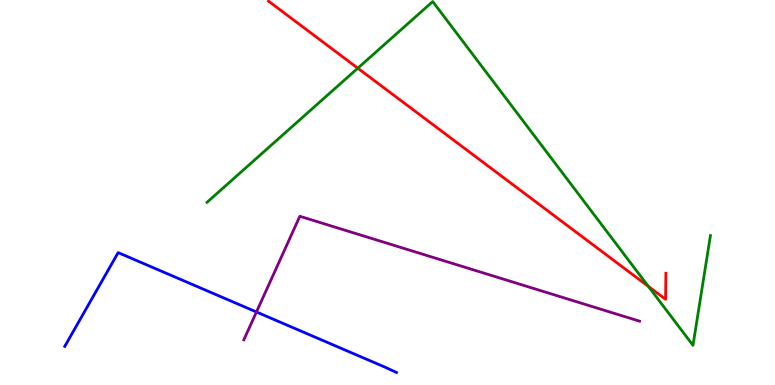[{'lines': ['blue', 'red'], 'intersections': []}, {'lines': ['green', 'red'], 'intersections': [{'x': 4.62, 'y': 8.23}, {'x': 8.37, 'y': 2.56}]}, {'lines': ['purple', 'red'], 'intersections': []}, {'lines': ['blue', 'green'], 'intersections': []}, {'lines': ['blue', 'purple'], 'intersections': [{'x': 3.31, 'y': 1.9}]}, {'lines': ['green', 'purple'], 'intersections': []}]